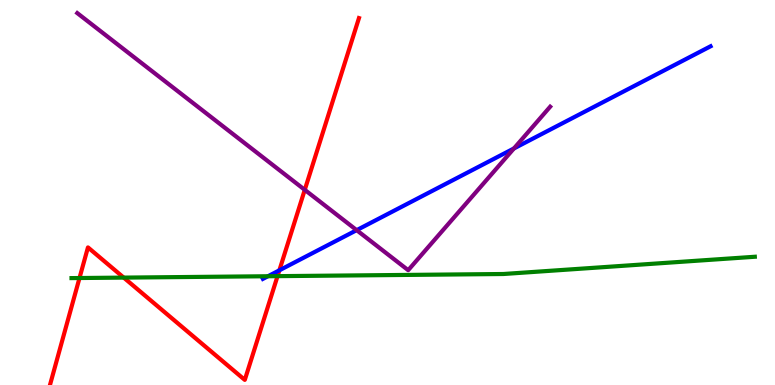[{'lines': ['blue', 'red'], 'intersections': [{'x': 3.6, 'y': 2.98}]}, {'lines': ['green', 'red'], 'intersections': [{'x': 1.03, 'y': 2.78}, {'x': 1.6, 'y': 2.79}, {'x': 3.58, 'y': 2.83}]}, {'lines': ['purple', 'red'], 'intersections': [{'x': 3.93, 'y': 5.07}]}, {'lines': ['blue', 'green'], 'intersections': [{'x': 3.46, 'y': 2.82}]}, {'lines': ['blue', 'purple'], 'intersections': [{'x': 4.6, 'y': 4.02}, {'x': 6.63, 'y': 6.14}]}, {'lines': ['green', 'purple'], 'intersections': []}]